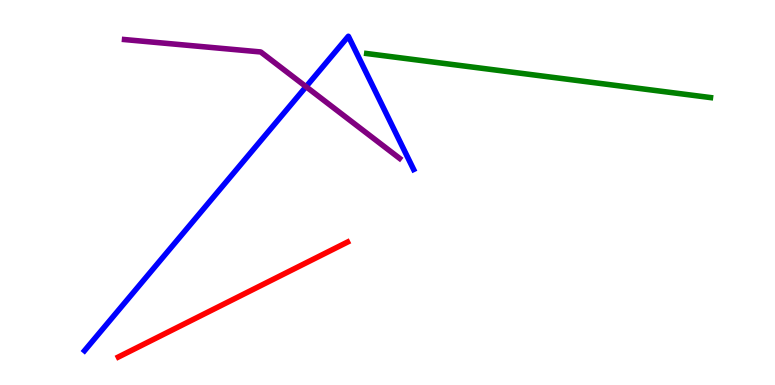[{'lines': ['blue', 'red'], 'intersections': []}, {'lines': ['green', 'red'], 'intersections': []}, {'lines': ['purple', 'red'], 'intersections': []}, {'lines': ['blue', 'green'], 'intersections': []}, {'lines': ['blue', 'purple'], 'intersections': [{'x': 3.95, 'y': 7.75}]}, {'lines': ['green', 'purple'], 'intersections': []}]